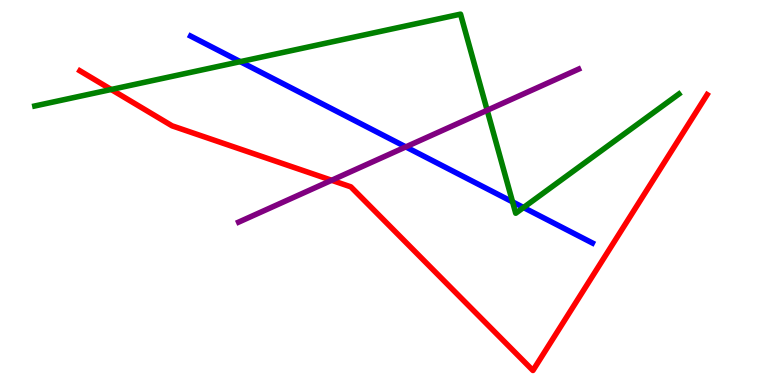[{'lines': ['blue', 'red'], 'intersections': []}, {'lines': ['green', 'red'], 'intersections': [{'x': 1.43, 'y': 7.68}]}, {'lines': ['purple', 'red'], 'intersections': [{'x': 4.28, 'y': 5.32}]}, {'lines': ['blue', 'green'], 'intersections': [{'x': 3.1, 'y': 8.4}, {'x': 6.61, 'y': 4.76}, {'x': 6.76, 'y': 4.61}]}, {'lines': ['blue', 'purple'], 'intersections': [{'x': 5.24, 'y': 6.18}]}, {'lines': ['green', 'purple'], 'intersections': [{'x': 6.29, 'y': 7.14}]}]